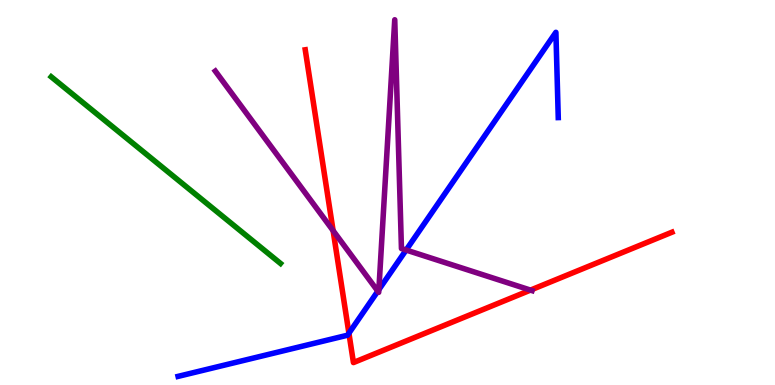[{'lines': ['blue', 'red'], 'intersections': [{'x': 4.5, 'y': 1.35}]}, {'lines': ['green', 'red'], 'intersections': []}, {'lines': ['purple', 'red'], 'intersections': [{'x': 4.3, 'y': 4.01}, {'x': 6.85, 'y': 2.46}]}, {'lines': ['blue', 'green'], 'intersections': []}, {'lines': ['blue', 'purple'], 'intersections': [{'x': 4.88, 'y': 2.44}, {'x': 4.89, 'y': 2.48}, {'x': 5.24, 'y': 3.51}]}, {'lines': ['green', 'purple'], 'intersections': []}]